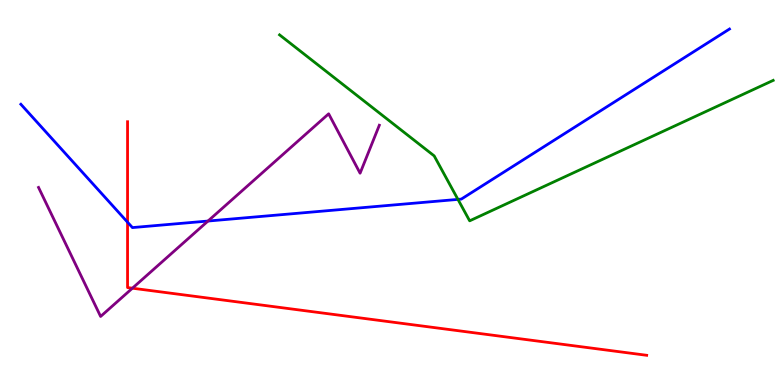[{'lines': ['blue', 'red'], 'intersections': [{'x': 1.65, 'y': 4.23}]}, {'lines': ['green', 'red'], 'intersections': []}, {'lines': ['purple', 'red'], 'intersections': [{'x': 1.71, 'y': 2.51}]}, {'lines': ['blue', 'green'], 'intersections': [{'x': 5.91, 'y': 4.82}]}, {'lines': ['blue', 'purple'], 'intersections': [{'x': 2.68, 'y': 4.26}]}, {'lines': ['green', 'purple'], 'intersections': []}]